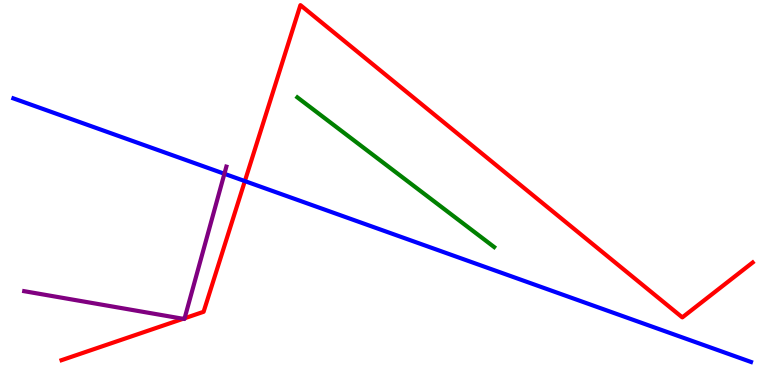[{'lines': ['blue', 'red'], 'intersections': [{'x': 3.16, 'y': 5.3}]}, {'lines': ['green', 'red'], 'intersections': []}, {'lines': ['purple', 'red'], 'intersections': [{'x': 2.36, 'y': 1.72}, {'x': 2.38, 'y': 1.73}]}, {'lines': ['blue', 'green'], 'intersections': []}, {'lines': ['blue', 'purple'], 'intersections': [{'x': 2.9, 'y': 5.49}]}, {'lines': ['green', 'purple'], 'intersections': []}]